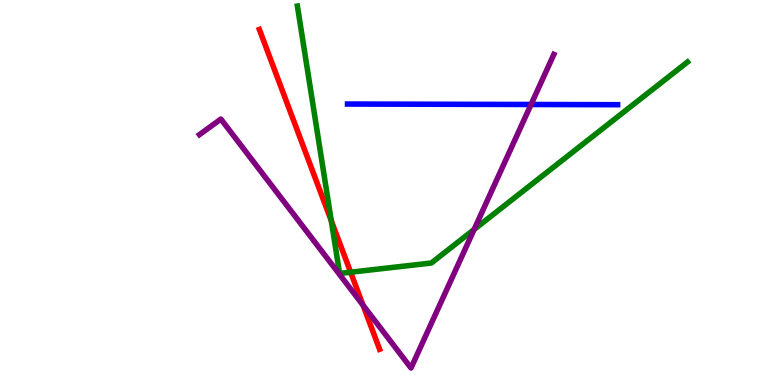[{'lines': ['blue', 'red'], 'intersections': []}, {'lines': ['green', 'red'], 'intersections': [{'x': 4.27, 'y': 4.27}, {'x': 4.52, 'y': 2.93}]}, {'lines': ['purple', 'red'], 'intersections': [{'x': 4.68, 'y': 2.07}]}, {'lines': ['blue', 'green'], 'intersections': []}, {'lines': ['blue', 'purple'], 'intersections': [{'x': 6.85, 'y': 7.29}]}, {'lines': ['green', 'purple'], 'intersections': [{'x': 6.12, 'y': 4.04}]}]